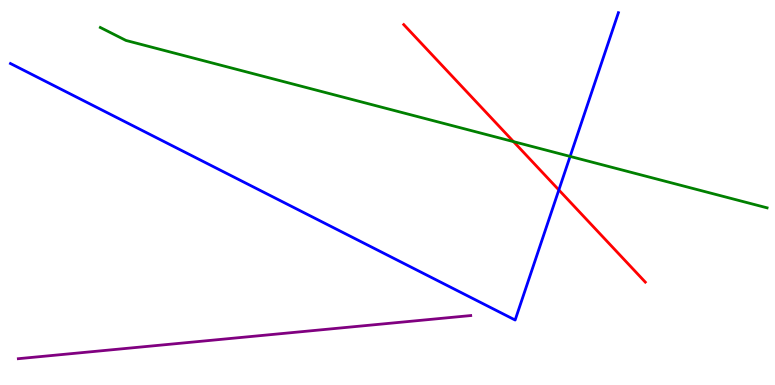[{'lines': ['blue', 'red'], 'intersections': [{'x': 7.21, 'y': 5.07}]}, {'lines': ['green', 'red'], 'intersections': [{'x': 6.63, 'y': 6.32}]}, {'lines': ['purple', 'red'], 'intersections': []}, {'lines': ['blue', 'green'], 'intersections': [{'x': 7.36, 'y': 5.94}]}, {'lines': ['blue', 'purple'], 'intersections': []}, {'lines': ['green', 'purple'], 'intersections': []}]